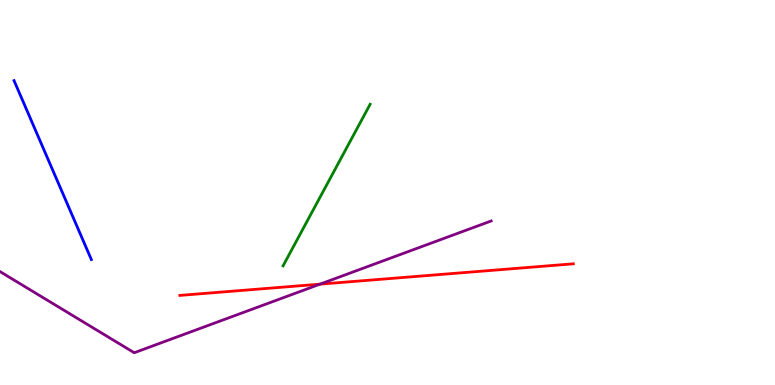[{'lines': ['blue', 'red'], 'intersections': []}, {'lines': ['green', 'red'], 'intersections': []}, {'lines': ['purple', 'red'], 'intersections': [{'x': 4.13, 'y': 2.62}]}, {'lines': ['blue', 'green'], 'intersections': []}, {'lines': ['blue', 'purple'], 'intersections': []}, {'lines': ['green', 'purple'], 'intersections': []}]